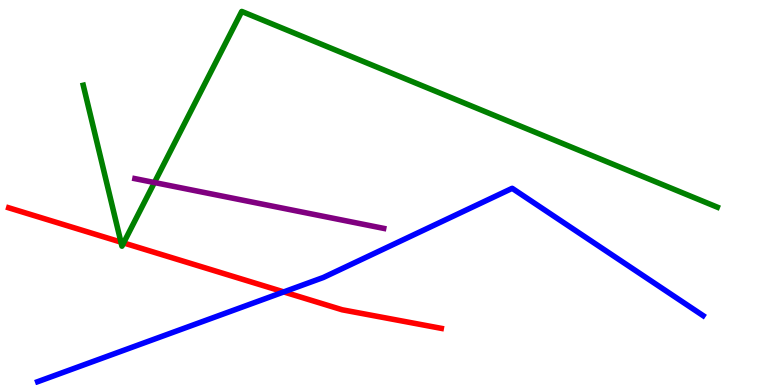[{'lines': ['blue', 'red'], 'intersections': [{'x': 3.66, 'y': 2.42}]}, {'lines': ['green', 'red'], 'intersections': [{'x': 1.56, 'y': 3.71}, {'x': 1.59, 'y': 3.69}]}, {'lines': ['purple', 'red'], 'intersections': []}, {'lines': ['blue', 'green'], 'intersections': []}, {'lines': ['blue', 'purple'], 'intersections': []}, {'lines': ['green', 'purple'], 'intersections': [{'x': 1.99, 'y': 5.26}]}]